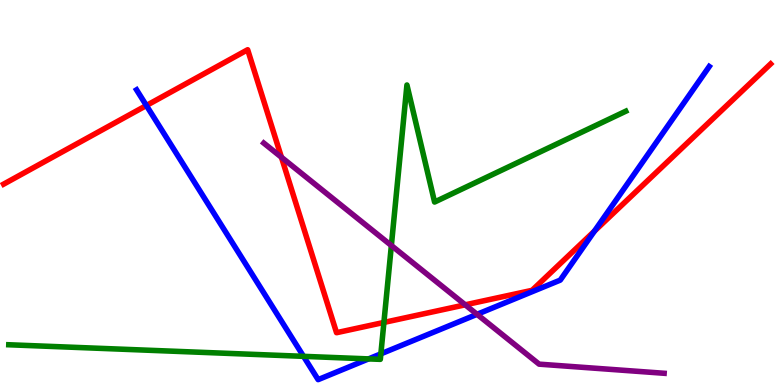[{'lines': ['blue', 'red'], 'intersections': [{'x': 1.89, 'y': 7.26}, {'x': 7.67, 'y': 4.0}]}, {'lines': ['green', 'red'], 'intersections': [{'x': 4.95, 'y': 1.63}]}, {'lines': ['purple', 'red'], 'intersections': [{'x': 3.63, 'y': 5.92}, {'x': 6.0, 'y': 2.08}]}, {'lines': ['blue', 'green'], 'intersections': [{'x': 3.92, 'y': 0.744}, {'x': 4.76, 'y': 0.678}, {'x': 4.91, 'y': 0.809}]}, {'lines': ['blue', 'purple'], 'intersections': [{'x': 6.16, 'y': 1.84}]}, {'lines': ['green', 'purple'], 'intersections': [{'x': 5.05, 'y': 3.62}]}]